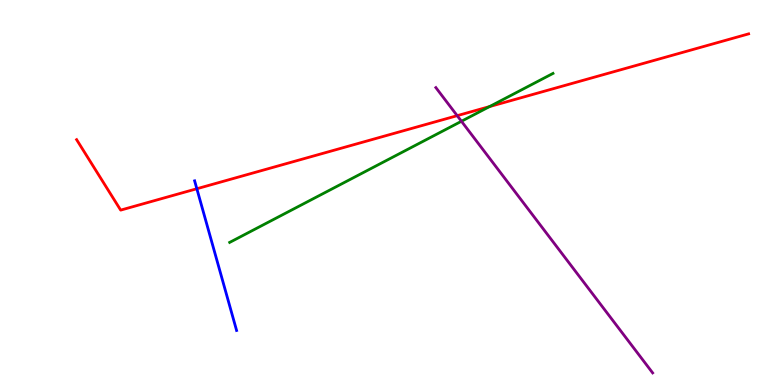[{'lines': ['blue', 'red'], 'intersections': [{'x': 2.54, 'y': 5.1}]}, {'lines': ['green', 'red'], 'intersections': [{'x': 6.32, 'y': 7.23}]}, {'lines': ['purple', 'red'], 'intersections': [{'x': 5.9, 'y': 7.0}]}, {'lines': ['blue', 'green'], 'intersections': []}, {'lines': ['blue', 'purple'], 'intersections': []}, {'lines': ['green', 'purple'], 'intersections': [{'x': 5.95, 'y': 6.85}]}]